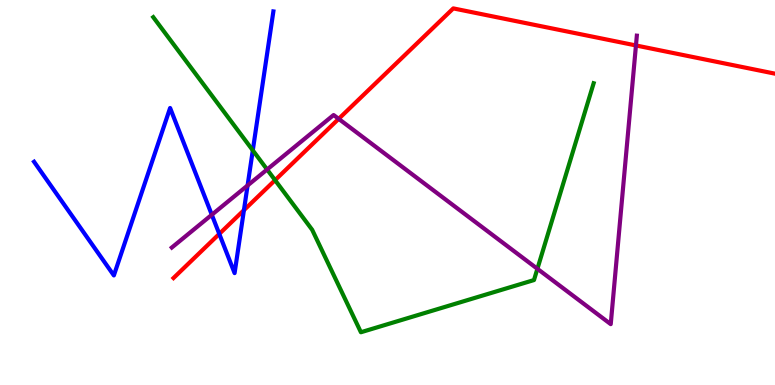[{'lines': ['blue', 'red'], 'intersections': [{'x': 2.83, 'y': 3.92}, {'x': 3.15, 'y': 4.54}]}, {'lines': ['green', 'red'], 'intersections': [{'x': 3.55, 'y': 5.32}]}, {'lines': ['purple', 'red'], 'intersections': [{'x': 4.37, 'y': 6.91}, {'x': 8.21, 'y': 8.82}]}, {'lines': ['blue', 'green'], 'intersections': [{'x': 3.26, 'y': 6.09}]}, {'lines': ['blue', 'purple'], 'intersections': [{'x': 2.73, 'y': 4.42}, {'x': 3.19, 'y': 5.18}]}, {'lines': ['green', 'purple'], 'intersections': [{'x': 3.45, 'y': 5.6}, {'x': 6.93, 'y': 3.02}]}]